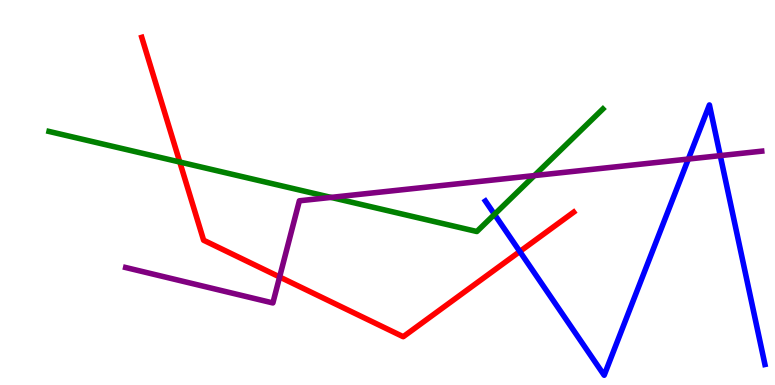[{'lines': ['blue', 'red'], 'intersections': [{'x': 6.71, 'y': 3.47}]}, {'lines': ['green', 'red'], 'intersections': [{'x': 2.32, 'y': 5.79}]}, {'lines': ['purple', 'red'], 'intersections': [{'x': 3.61, 'y': 2.81}]}, {'lines': ['blue', 'green'], 'intersections': [{'x': 6.38, 'y': 4.43}]}, {'lines': ['blue', 'purple'], 'intersections': [{'x': 8.88, 'y': 5.87}, {'x': 9.29, 'y': 5.96}]}, {'lines': ['green', 'purple'], 'intersections': [{'x': 4.27, 'y': 4.87}, {'x': 6.9, 'y': 5.44}]}]